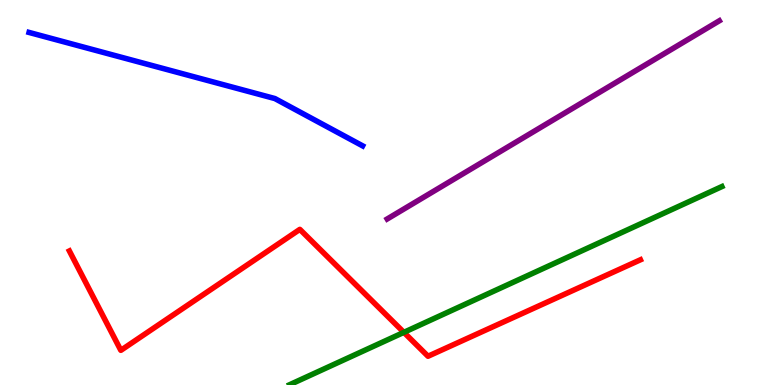[{'lines': ['blue', 'red'], 'intersections': []}, {'lines': ['green', 'red'], 'intersections': [{'x': 5.21, 'y': 1.37}]}, {'lines': ['purple', 'red'], 'intersections': []}, {'lines': ['blue', 'green'], 'intersections': []}, {'lines': ['blue', 'purple'], 'intersections': []}, {'lines': ['green', 'purple'], 'intersections': []}]